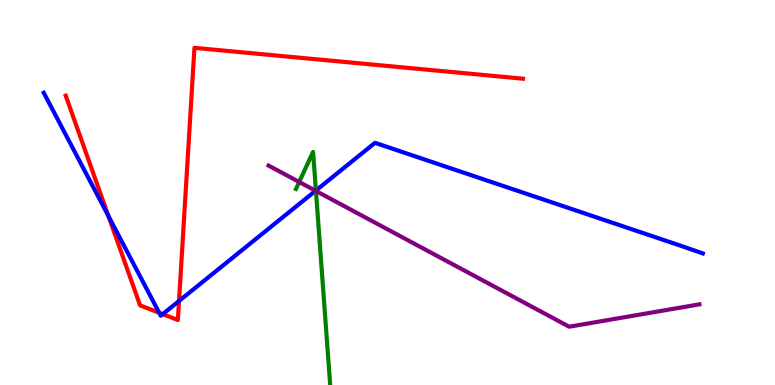[{'lines': ['blue', 'red'], 'intersections': [{'x': 1.4, 'y': 4.39}, {'x': 2.05, 'y': 1.88}, {'x': 2.1, 'y': 1.84}, {'x': 2.31, 'y': 2.18}]}, {'lines': ['green', 'red'], 'intersections': []}, {'lines': ['purple', 'red'], 'intersections': []}, {'lines': ['blue', 'green'], 'intersections': [{'x': 4.08, 'y': 5.05}]}, {'lines': ['blue', 'purple'], 'intersections': [{'x': 4.07, 'y': 5.04}]}, {'lines': ['green', 'purple'], 'intersections': [{'x': 3.86, 'y': 5.27}, {'x': 4.08, 'y': 5.04}]}]